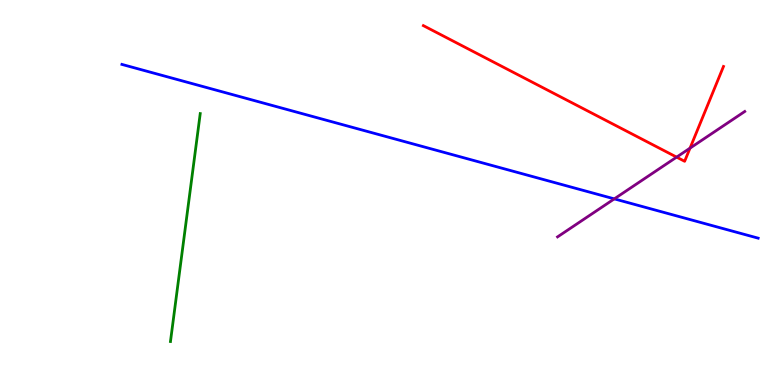[{'lines': ['blue', 'red'], 'intersections': []}, {'lines': ['green', 'red'], 'intersections': []}, {'lines': ['purple', 'red'], 'intersections': [{'x': 8.73, 'y': 5.92}, {'x': 8.9, 'y': 6.15}]}, {'lines': ['blue', 'green'], 'intersections': []}, {'lines': ['blue', 'purple'], 'intersections': [{'x': 7.93, 'y': 4.83}]}, {'lines': ['green', 'purple'], 'intersections': []}]